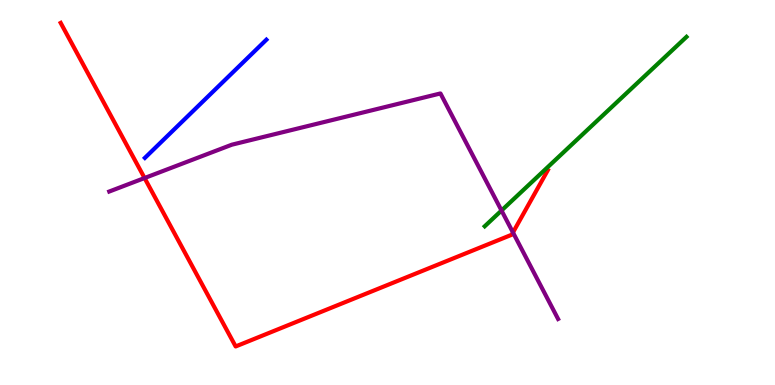[{'lines': ['blue', 'red'], 'intersections': []}, {'lines': ['green', 'red'], 'intersections': []}, {'lines': ['purple', 'red'], 'intersections': [{'x': 1.87, 'y': 5.38}, {'x': 6.62, 'y': 3.96}]}, {'lines': ['blue', 'green'], 'intersections': []}, {'lines': ['blue', 'purple'], 'intersections': []}, {'lines': ['green', 'purple'], 'intersections': [{'x': 6.47, 'y': 4.53}]}]